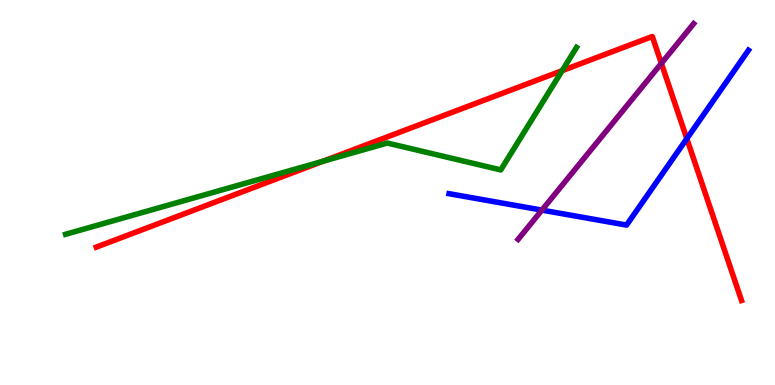[{'lines': ['blue', 'red'], 'intersections': [{'x': 8.86, 'y': 6.4}]}, {'lines': ['green', 'red'], 'intersections': [{'x': 4.17, 'y': 5.81}, {'x': 7.25, 'y': 8.17}]}, {'lines': ['purple', 'red'], 'intersections': [{'x': 8.53, 'y': 8.35}]}, {'lines': ['blue', 'green'], 'intersections': []}, {'lines': ['blue', 'purple'], 'intersections': [{'x': 6.99, 'y': 4.54}]}, {'lines': ['green', 'purple'], 'intersections': []}]